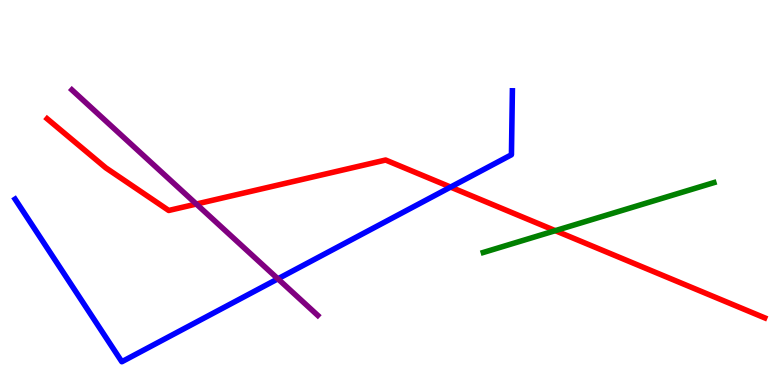[{'lines': ['blue', 'red'], 'intersections': [{'x': 5.81, 'y': 5.14}]}, {'lines': ['green', 'red'], 'intersections': [{'x': 7.17, 'y': 4.01}]}, {'lines': ['purple', 'red'], 'intersections': [{'x': 2.53, 'y': 4.7}]}, {'lines': ['blue', 'green'], 'intersections': []}, {'lines': ['blue', 'purple'], 'intersections': [{'x': 3.59, 'y': 2.76}]}, {'lines': ['green', 'purple'], 'intersections': []}]